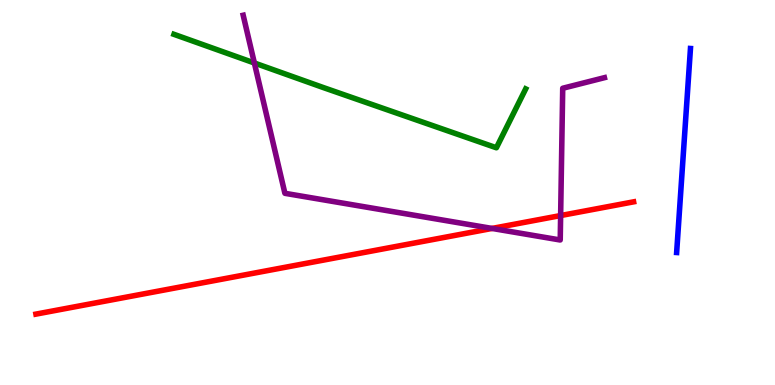[{'lines': ['blue', 'red'], 'intersections': []}, {'lines': ['green', 'red'], 'intersections': []}, {'lines': ['purple', 'red'], 'intersections': [{'x': 6.35, 'y': 4.07}, {'x': 7.23, 'y': 4.4}]}, {'lines': ['blue', 'green'], 'intersections': []}, {'lines': ['blue', 'purple'], 'intersections': []}, {'lines': ['green', 'purple'], 'intersections': [{'x': 3.28, 'y': 8.36}]}]